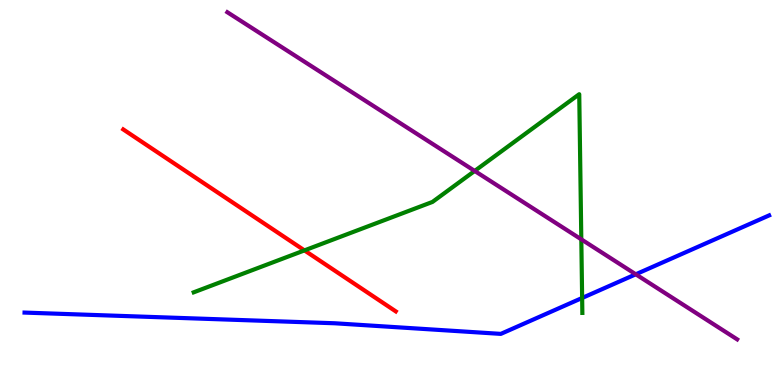[{'lines': ['blue', 'red'], 'intersections': []}, {'lines': ['green', 'red'], 'intersections': [{'x': 3.93, 'y': 3.5}]}, {'lines': ['purple', 'red'], 'intersections': []}, {'lines': ['blue', 'green'], 'intersections': [{'x': 7.51, 'y': 2.26}]}, {'lines': ['blue', 'purple'], 'intersections': [{'x': 8.2, 'y': 2.88}]}, {'lines': ['green', 'purple'], 'intersections': [{'x': 6.12, 'y': 5.56}, {'x': 7.5, 'y': 3.78}]}]